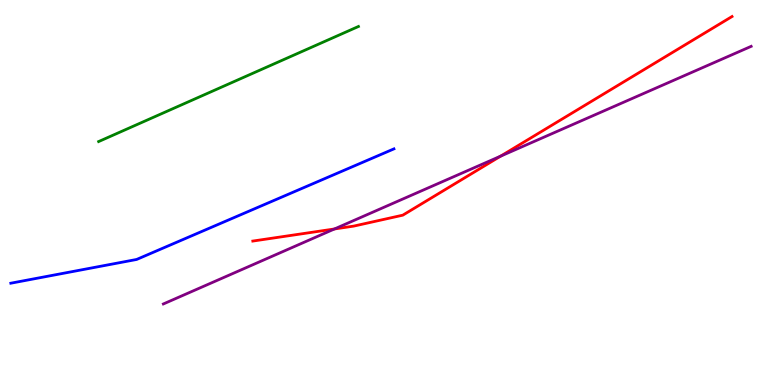[{'lines': ['blue', 'red'], 'intersections': []}, {'lines': ['green', 'red'], 'intersections': []}, {'lines': ['purple', 'red'], 'intersections': [{'x': 4.32, 'y': 4.05}, {'x': 6.46, 'y': 5.94}]}, {'lines': ['blue', 'green'], 'intersections': []}, {'lines': ['blue', 'purple'], 'intersections': []}, {'lines': ['green', 'purple'], 'intersections': []}]